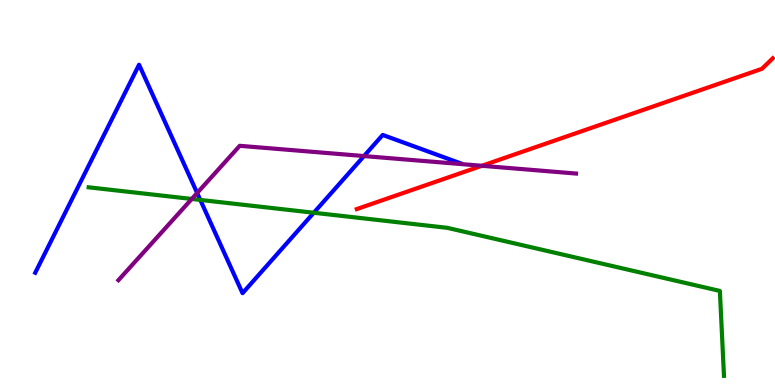[{'lines': ['blue', 'red'], 'intersections': []}, {'lines': ['green', 'red'], 'intersections': []}, {'lines': ['purple', 'red'], 'intersections': [{'x': 6.22, 'y': 5.69}]}, {'lines': ['blue', 'green'], 'intersections': [{'x': 2.58, 'y': 4.81}, {'x': 4.05, 'y': 4.47}]}, {'lines': ['blue', 'purple'], 'intersections': [{'x': 2.54, 'y': 4.99}, {'x': 4.7, 'y': 5.95}]}, {'lines': ['green', 'purple'], 'intersections': [{'x': 2.47, 'y': 4.83}]}]